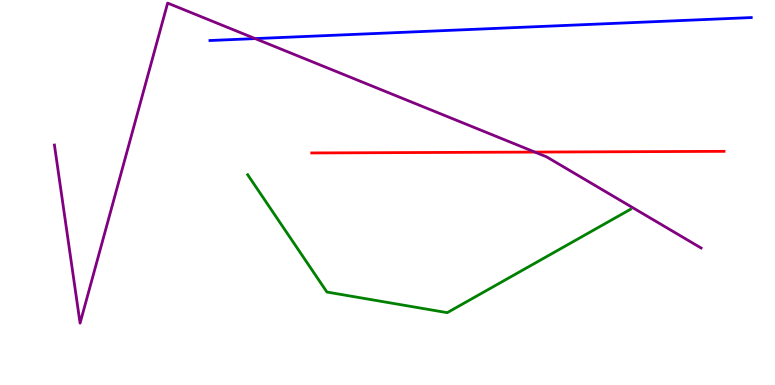[{'lines': ['blue', 'red'], 'intersections': []}, {'lines': ['green', 'red'], 'intersections': []}, {'lines': ['purple', 'red'], 'intersections': [{'x': 6.9, 'y': 6.05}]}, {'lines': ['blue', 'green'], 'intersections': []}, {'lines': ['blue', 'purple'], 'intersections': [{'x': 3.29, 'y': 9.0}]}, {'lines': ['green', 'purple'], 'intersections': []}]